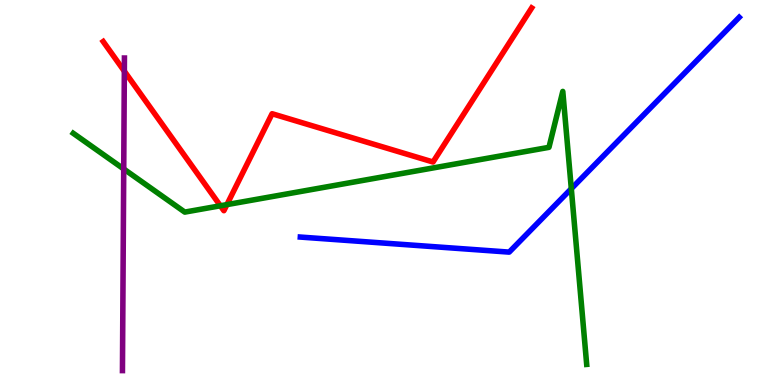[{'lines': ['blue', 'red'], 'intersections': []}, {'lines': ['green', 'red'], 'intersections': [{'x': 2.84, 'y': 4.66}, {'x': 2.93, 'y': 4.69}]}, {'lines': ['purple', 'red'], 'intersections': [{'x': 1.6, 'y': 8.15}]}, {'lines': ['blue', 'green'], 'intersections': [{'x': 7.37, 'y': 5.1}]}, {'lines': ['blue', 'purple'], 'intersections': []}, {'lines': ['green', 'purple'], 'intersections': [{'x': 1.6, 'y': 5.61}]}]